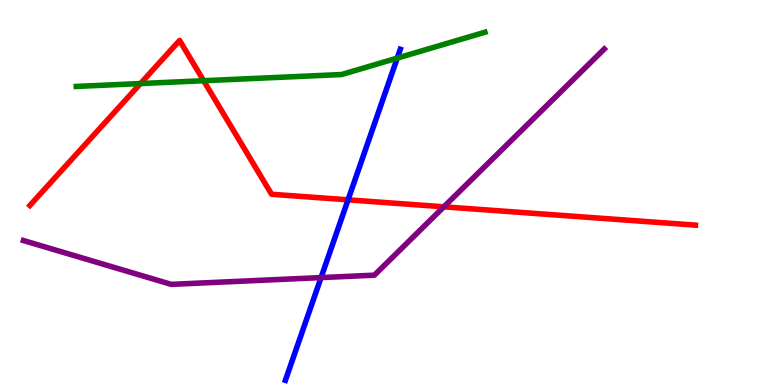[{'lines': ['blue', 'red'], 'intersections': [{'x': 4.49, 'y': 4.81}]}, {'lines': ['green', 'red'], 'intersections': [{'x': 1.81, 'y': 7.83}, {'x': 2.63, 'y': 7.9}]}, {'lines': ['purple', 'red'], 'intersections': [{'x': 5.73, 'y': 4.63}]}, {'lines': ['blue', 'green'], 'intersections': [{'x': 5.13, 'y': 8.49}]}, {'lines': ['blue', 'purple'], 'intersections': [{'x': 4.14, 'y': 2.79}]}, {'lines': ['green', 'purple'], 'intersections': []}]